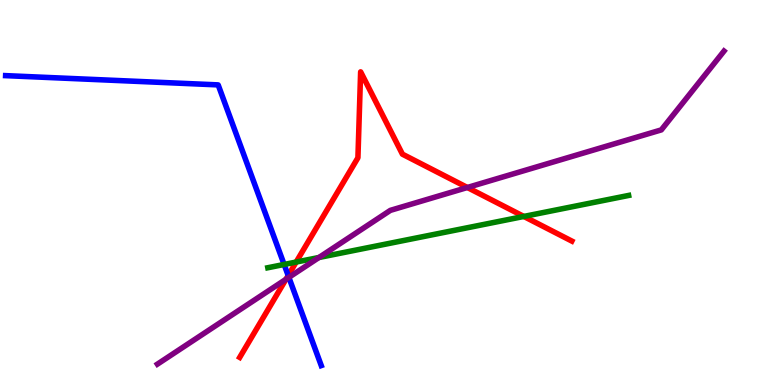[{'lines': ['blue', 'red'], 'intersections': [{'x': 3.72, 'y': 2.84}]}, {'lines': ['green', 'red'], 'intersections': [{'x': 3.82, 'y': 3.19}, {'x': 6.76, 'y': 4.38}]}, {'lines': ['purple', 'red'], 'intersections': [{'x': 3.69, 'y': 2.75}, {'x': 6.03, 'y': 5.13}]}, {'lines': ['blue', 'green'], 'intersections': [{'x': 3.67, 'y': 3.13}]}, {'lines': ['blue', 'purple'], 'intersections': [{'x': 3.73, 'y': 2.8}]}, {'lines': ['green', 'purple'], 'intersections': [{'x': 4.12, 'y': 3.31}]}]